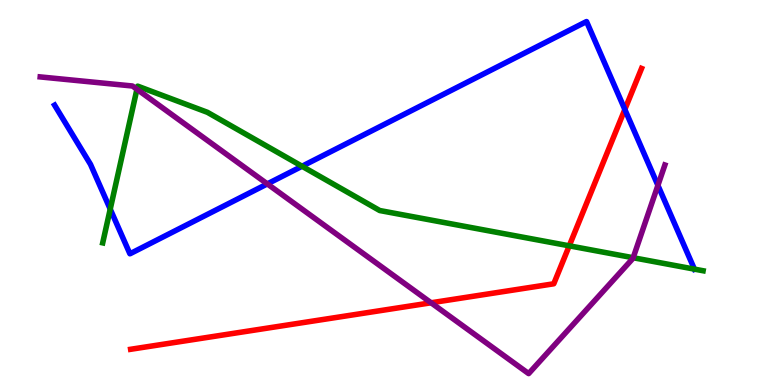[{'lines': ['blue', 'red'], 'intersections': [{'x': 8.06, 'y': 7.16}]}, {'lines': ['green', 'red'], 'intersections': [{'x': 7.35, 'y': 3.62}]}, {'lines': ['purple', 'red'], 'intersections': [{'x': 5.56, 'y': 2.14}]}, {'lines': ['blue', 'green'], 'intersections': [{'x': 1.42, 'y': 4.57}, {'x': 3.9, 'y': 5.68}, {'x': 8.96, 'y': 3.01}]}, {'lines': ['blue', 'purple'], 'intersections': [{'x': 3.45, 'y': 5.22}, {'x': 8.49, 'y': 5.19}]}, {'lines': ['green', 'purple'], 'intersections': [{'x': 1.77, 'y': 7.68}, {'x': 8.17, 'y': 3.31}]}]